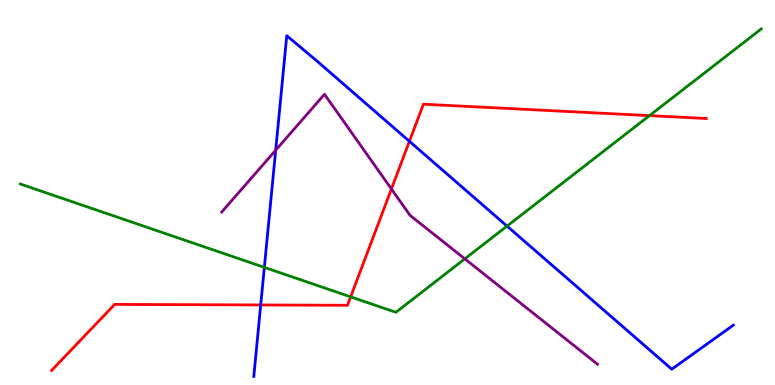[{'lines': ['blue', 'red'], 'intersections': [{'x': 3.36, 'y': 2.08}, {'x': 5.28, 'y': 6.33}]}, {'lines': ['green', 'red'], 'intersections': [{'x': 4.52, 'y': 2.29}, {'x': 8.38, 'y': 7.0}]}, {'lines': ['purple', 'red'], 'intersections': [{'x': 5.05, 'y': 5.09}]}, {'lines': ['blue', 'green'], 'intersections': [{'x': 3.41, 'y': 3.06}, {'x': 6.54, 'y': 4.13}]}, {'lines': ['blue', 'purple'], 'intersections': [{'x': 3.56, 'y': 6.1}]}, {'lines': ['green', 'purple'], 'intersections': [{'x': 6.0, 'y': 3.28}]}]